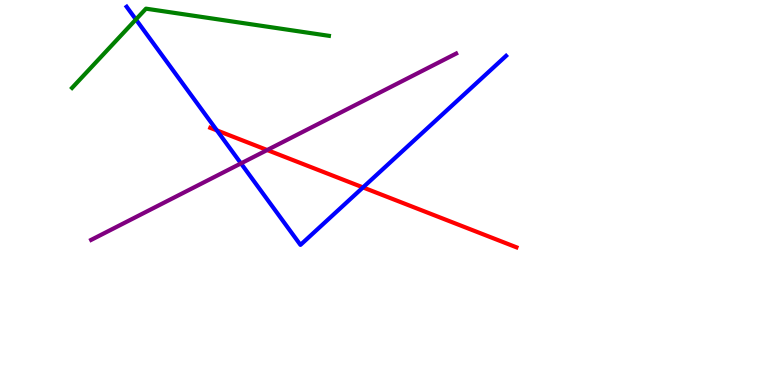[{'lines': ['blue', 'red'], 'intersections': [{'x': 2.8, 'y': 6.61}, {'x': 4.68, 'y': 5.13}]}, {'lines': ['green', 'red'], 'intersections': []}, {'lines': ['purple', 'red'], 'intersections': [{'x': 3.45, 'y': 6.1}]}, {'lines': ['blue', 'green'], 'intersections': [{'x': 1.75, 'y': 9.49}]}, {'lines': ['blue', 'purple'], 'intersections': [{'x': 3.11, 'y': 5.76}]}, {'lines': ['green', 'purple'], 'intersections': []}]